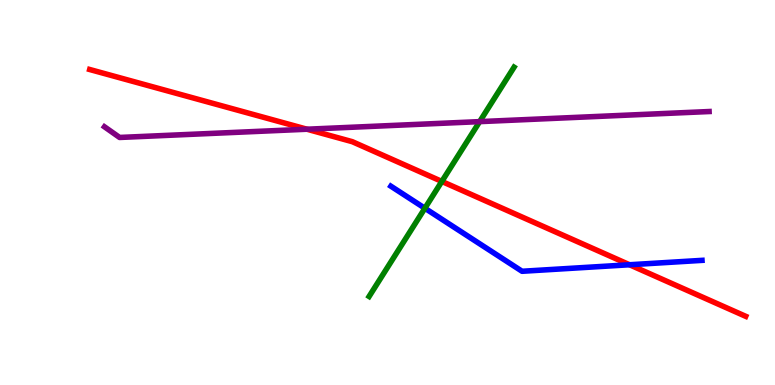[{'lines': ['blue', 'red'], 'intersections': [{'x': 8.12, 'y': 3.12}]}, {'lines': ['green', 'red'], 'intersections': [{'x': 5.7, 'y': 5.29}]}, {'lines': ['purple', 'red'], 'intersections': [{'x': 3.96, 'y': 6.64}]}, {'lines': ['blue', 'green'], 'intersections': [{'x': 5.48, 'y': 4.59}]}, {'lines': ['blue', 'purple'], 'intersections': []}, {'lines': ['green', 'purple'], 'intersections': [{'x': 6.19, 'y': 6.84}]}]